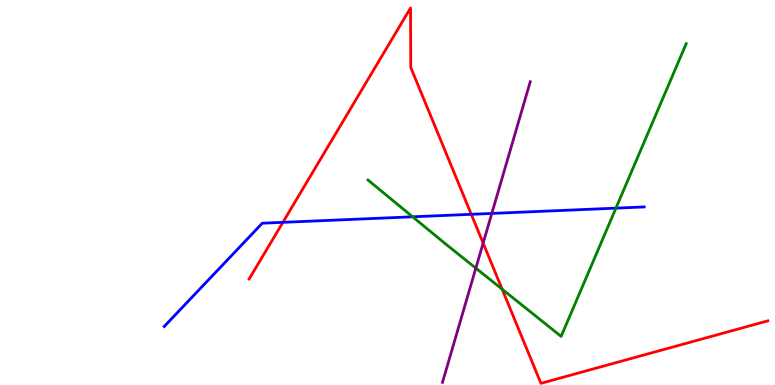[{'lines': ['blue', 'red'], 'intersections': [{'x': 3.65, 'y': 4.23}, {'x': 6.08, 'y': 4.43}]}, {'lines': ['green', 'red'], 'intersections': [{'x': 6.48, 'y': 2.49}]}, {'lines': ['purple', 'red'], 'intersections': [{'x': 6.23, 'y': 3.69}]}, {'lines': ['blue', 'green'], 'intersections': [{'x': 5.32, 'y': 4.37}, {'x': 7.95, 'y': 4.59}]}, {'lines': ['blue', 'purple'], 'intersections': [{'x': 6.35, 'y': 4.46}]}, {'lines': ['green', 'purple'], 'intersections': [{'x': 6.14, 'y': 3.03}]}]